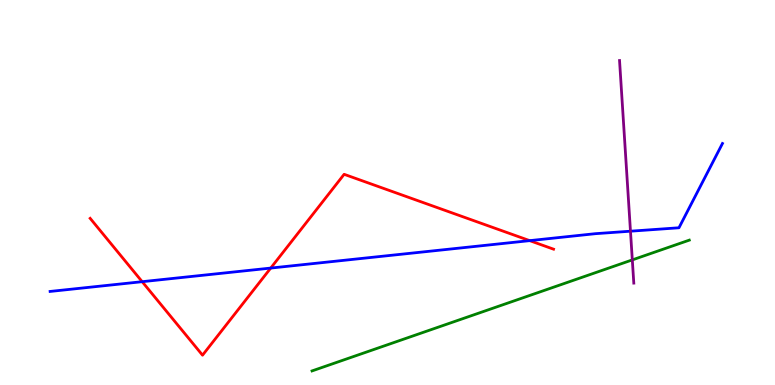[{'lines': ['blue', 'red'], 'intersections': [{'x': 1.83, 'y': 2.68}, {'x': 3.49, 'y': 3.04}, {'x': 6.83, 'y': 3.75}]}, {'lines': ['green', 'red'], 'intersections': []}, {'lines': ['purple', 'red'], 'intersections': []}, {'lines': ['blue', 'green'], 'intersections': []}, {'lines': ['blue', 'purple'], 'intersections': [{'x': 8.14, 'y': 3.99}]}, {'lines': ['green', 'purple'], 'intersections': [{'x': 8.16, 'y': 3.25}]}]